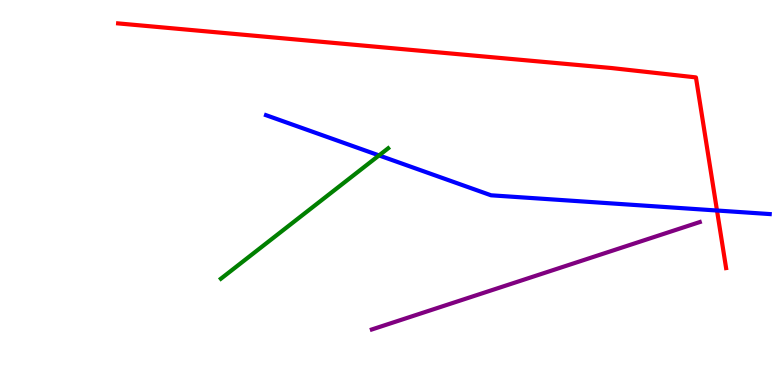[{'lines': ['blue', 'red'], 'intersections': [{'x': 9.25, 'y': 4.53}]}, {'lines': ['green', 'red'], 'intersections': []}, {'lines': ['purple', 'red'], 'intersections': []}, {'lines': ['blue', 'green'], 'intersections': [{'x': 4.89, 'y': 5.96}]}, {'lines': ['blue', 'purple'], 'intersections': []}, {'lines': ['green', 'purple'], 'intersections': []}]